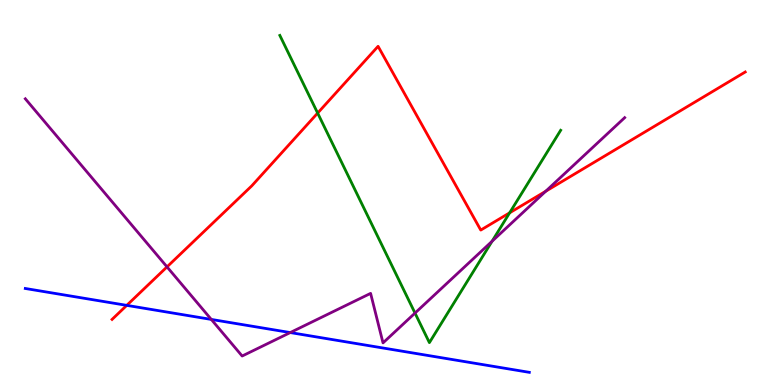[{'lines': ['blue', 'red'], 'intersections': [{'x': 1.64, 'y': 2.07}]}, {'lines': ['green', 'red'], 'intersections': [{'x': 4.1, 'y': 7.06}, {'x': 6.58, 'y': 4.47}]}, {'lines': ['purple', 'red'], 'intersections': [{'x': 2.15, 'y': 3.07}, {'x': 7.04, 'y': 5.03}]}, {'lines': ['blue', 'green'], 'intersections': []}, {'lines': ['blue', 'purple'], 'intersections': [{'x': 2.73, 'y': 1.7}, {'x': 3.75, 'y': 1.36}]}, {'lines': ['green', 'purple'], 'intersections': [{'x': 5.35, 'y': 1.87}, {'x': 6.35, 'y': 3.73}]}]